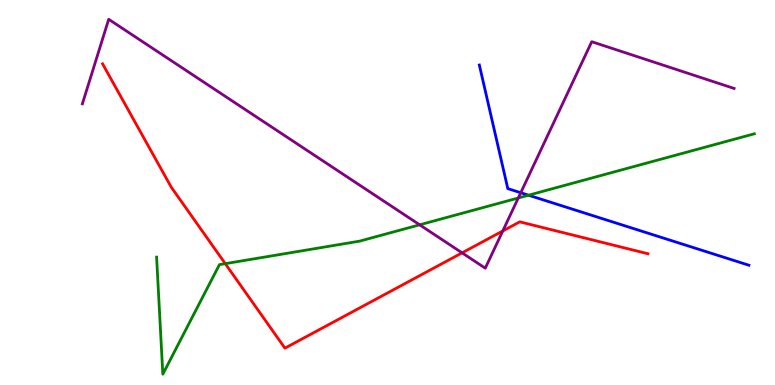[{'lines': ['blue', 'red'], 'intersections': []}, {'lines': ['green', 'red'], 'intersections': [{'x': 2.91, 'y': 3.15}]}, {'lines': ['purple', 'red'], 'intersections': [{'x': 5.96, 'y': 3.43}, {'x': 6.49, 'y': 4.0}]}, {'lines': ['blue', 'green'], 'intersections': [{'x': 6.82, 'y': 4.93}]}, {'lines': ['blue', 'purple'], 'intersections': [{'x': 6.72, 'y': 4.99}]}, {'lines': ['green', 'purple'], 'intersections': [{'x': 5.41, 'y': 4.16}, {'x': 6.69, 'y': 4.86}]}]